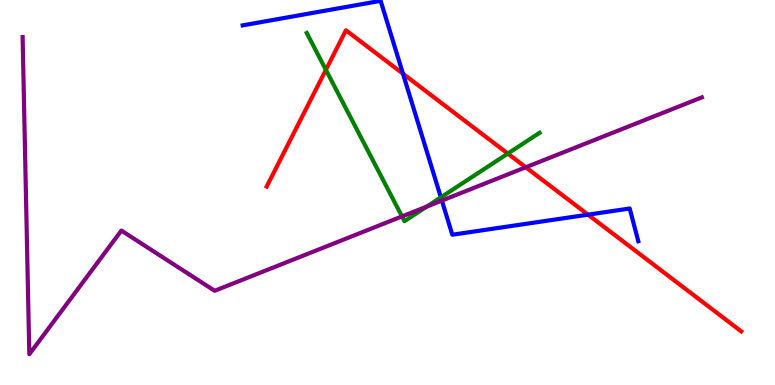[{'lines': ['blue', 'red'], 'intersections': [{'x': 5.2, 'y': 8.08}, {'x': 7.59, 'y': 4.42}]}, {'lines': ['green', 'red'], 'intersections': [{'x': 4.21, 'y': 8.19}, {'x': 6.55, 'y': 6.01}]}, {'lines': ['purple', 'red'], 'intersections': [{'x': 6.78, 'y': 5.66}]}, {'lines': ['blue', 'green'], 'intersections': [{'x': 5.69, 'y': 4.87}]}, {'lines': ['blue', 'purple'], 'intersections': [{'x': 5.7, 'y': 4.79}]}, {'lines': ['green', 'purple'], 'intersections': [{'x': 5.19, 'y': 4.38}, {'x': 5.51, 'y': 4.63}]}]